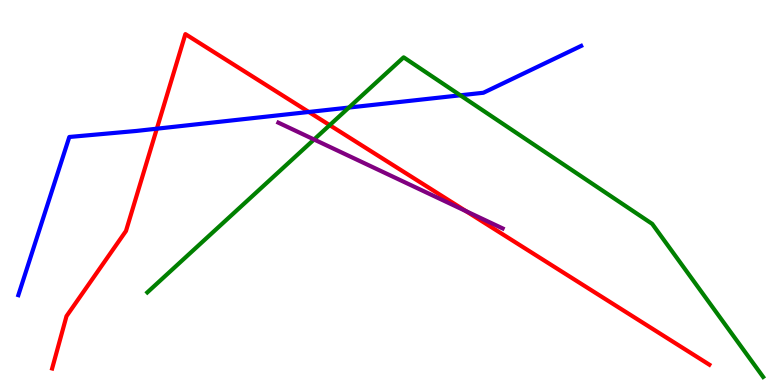[{'lines': ['blue', 'red'], 'intersections': [{'x': 2.02, 'y': 6.66}, {'x': 3.98, 'y': 7.09}]}, {'lines': ['green', 'red'], 'intersections': [{'x': 4.25, 'y': 6.75}]}, {'lines': ['purple', 'red'], 'intersections': [{'x': 6.01, 'y': 4.52}]}, {'lines': ['blue', 'green'], 'intersections': [{'x': 4.5, 'y': 7.21}, {'x': 5.94, 'y': 7.52}]}, {'lines': ['blue', 'purple'], 'intersections': []}, {'lines': ['green', 'purple'], 'intersections': [{'x': 4.05, 'y': 6.38}]}]